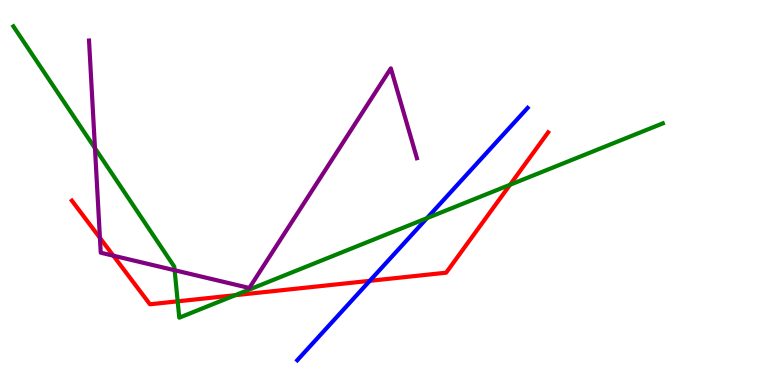[{'lines': ['blue', 'red'], 'intersections': [{'x': 4.77, 'y': 2.71}]}, {'lines': ['green', 'red'], 'intersections': [{'x': 2.29, 'y': 2.17}, {'x': 3.04, 'y': 2.33}, {'x': 6.58, 'y': 5.2}]}, {'lines': ['purple', 'red'], 'intersections': [{'x': 1.29, 'y': 3.82}, {'x': 1.46, 'y': 3.36}]}, {'lines': ['blue', 'green'], 'intersections': [{'x': 5.51, 'y': 4.33}]}, {'lines': ['blue', 'purple'], 'intersections': []}, {'lines': ['green', 'purple'], 'intersections': [{'x': 1.23, 'y': 6.15}, {'x': 2.25, 'y': 2.98}]}]